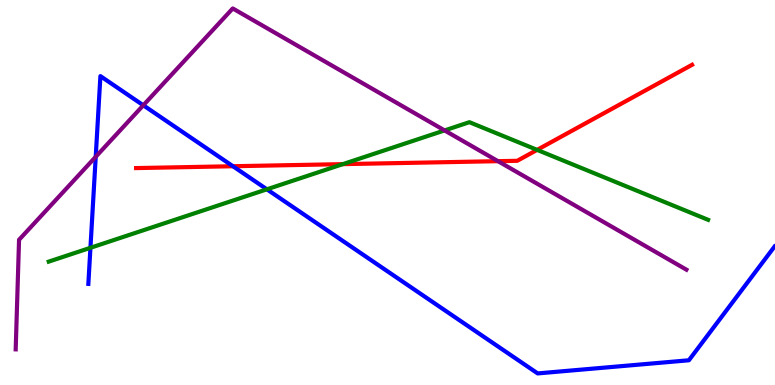[{'lines': ['blue', 'red'], 'intersections': [{'x': 3.01, 'y': 5.68}]}, {'lines': ['green', 'red'], 'intersections': [{'x': 4.42, 'y': 5.74}, {'x': 6.93, 'y': 6.11}]}, {'lines': ['purple', 'red'], 'intersections': [{'x': 6.43, 'y': 5.81}]}, {'lines': ['blue', 'green'], 'intersections': [{'x': 1.17, 'y': 3.56}, {'x': 3.44, 'y': 5.08}]}, {'lines': ['blue', 'purple'], 'intersections': [{'x': 1.24, 'y': 5.93}, {'x': 1.85, 'y': 7.27}]}, {'lines': ['green', 'purple'], 'intersections': [{'x': 5.74, 'y': 6.61}]}]